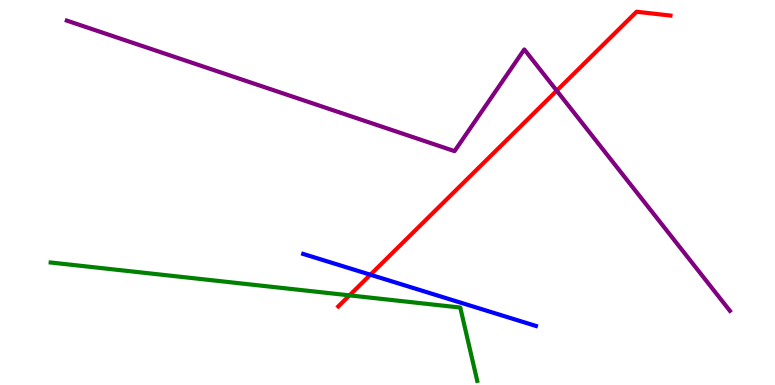[{'lines': ['blue', 'red'], 'intersections': [{'x': 4.78, 'y': 2.86}]}, {'lines': ['green', 'red'], 'intersections': [{'x': 4.51, 'y': 2.33}]}, {'lines': ['purple', 'red'], 'intersections': [{'x': 7.18, 'y': 7.65}]}, {'lines': ['blue', 'green'], 'intersections': []}, {'lines': ['blue', 'purple'], 'intersections': []}, {'lines': ['green', 'purple'], 'intersections': []}]